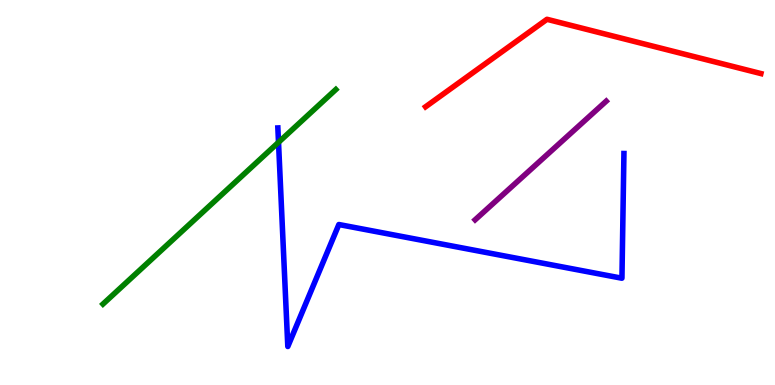[{'lines': ['blue', 'red'], 'intersections': []}, {'lines': ['green', 'red'], 'intersections': []}, {'lines': ['purple', 'red'], 'intersections': []}, {'lines': ['blue', 'green'], 'intersections': [{'x': 3.59, 'y': 6.3}]}, {'lines': ['blue', 'purple'], 'intersections': []}, {'lines': ['green', 'purple'], 'intersections': []}]